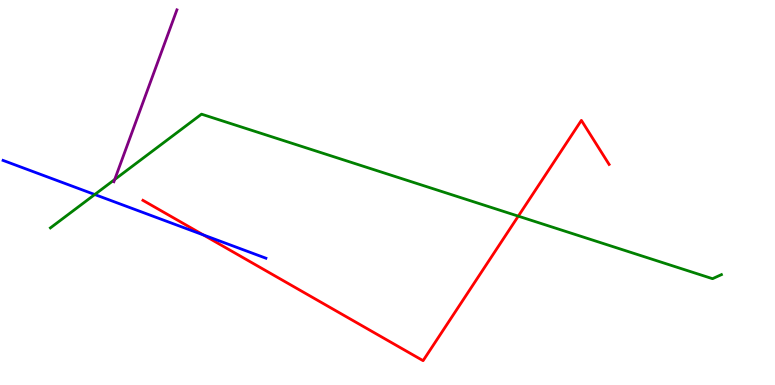[{'lines': ['blue', 'red'], 'intersections': [{'x': 2.62, 'y': 3.9}]}, {'lines': ['green', 'red'], 'intersections': [{'x': 6.69, 'y': 4.39}]}, {'lines': ['purple', 'red'], 'intersections': []}, {'lines': ['blue', 'green'], 'intersections': [{'x': 1.22, 'y': 4.95}]}, {'lines': ['blue', 'purple'], 'intersections': []}, {'lines': ['green', 'purple'], 'intersections': [{'x': 1.48, 'y': 5.34}]}]